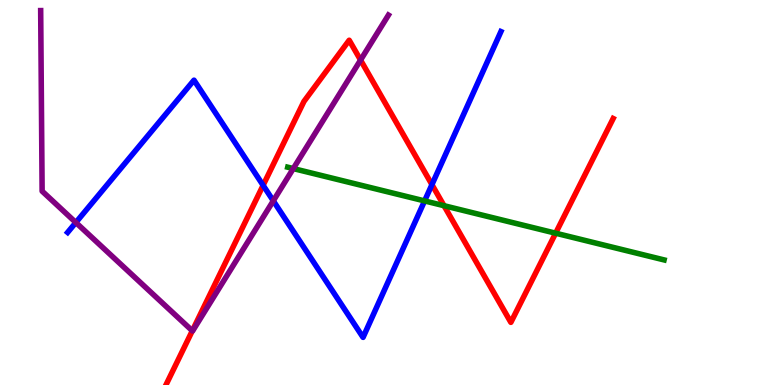[{'lines': ['blue', 'red'], 'intersections': [{'x': 3.4, 'y': 5.19}, {'x': 5.57, 'y': 5.2}]}, {'lines': ['green', 'red'], 'intersections': [{'x': 5.73, 'y': 4.66}, {'x': 7.17, 'y': 3.94}]}, {'lines': ['purple', 'red'], 'intersections': [{'x': 2.48, 'y': 1.41}, {'x': 4.65, 'y': 8.44}]}, {'lines': ['blue', 'green'], 'intersections': [{'x': 5.48, 'y': 4.78}]}, {'lines': ['blue', 'purple'], 'intersections': [{'x': 0.979, 'y': 4.22}, {'x': 3.53, 'y': 4.78}]}, {'lines': ['green', 'purple'], 'intersections': [{'x': 3.78, 'y': 5.62}]}]